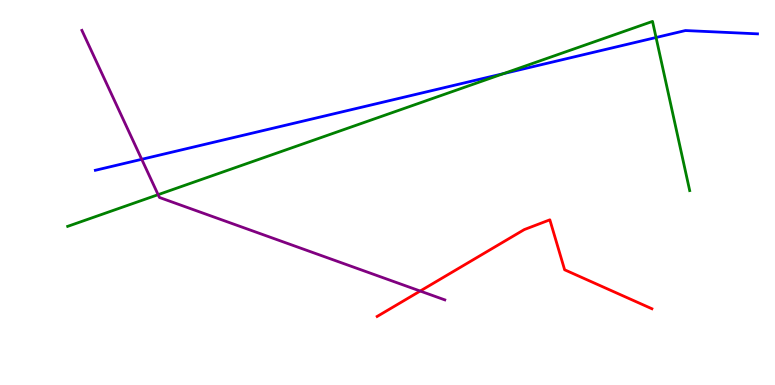[{'lines': ['blue', 'red'], 'intersections': []}, {'lines': ['green', 'red'], 'intersections': []}, {'lines': ['purple', 'red'], 'intersections': [{'x': 5.42, 'y': 2.44}]}, {'lines': ['blue', 'green'], 'intersections': [{'x': 6.5, 'y': 8.09}, {'x': 8.47, 'y': 9.03}]}, {'lines': ['blue', 'purple'], 'intersections': [{'x': 1.83, 'y': 5.86}]}, {'lines': ['green', 'purple'], 'intersections': [{'x': 2.04, 'y': 4.94}]}]